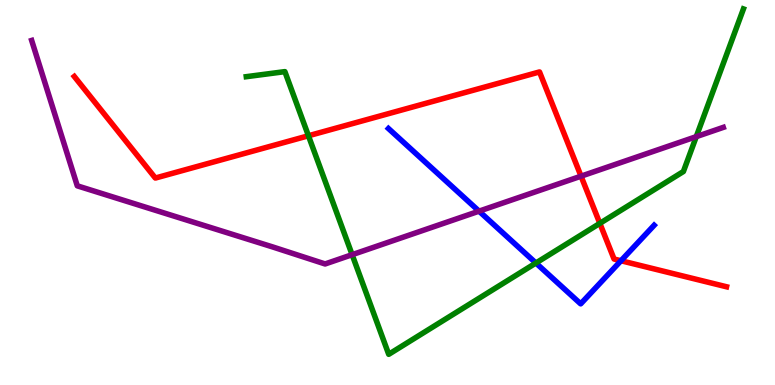[{'lines': ['blue', 'red'], 'intersections': [{'x': 8.01, 'y': 3.23}]}, {'lines': ['green', 'red'], 'intersections': [{'x': 3.98, 'y': 6.47}, {'x': 7.74, 'y': 4.2}]}, {'lines': ['purple', 'red'], 'intersections': [{'x': 7.5, 'y': 5.42}]}, {'lines': ['blue', 'green'], 'intersections': [{'x': 6.91, 'y': 3.17}]}, {'lines': ['blue', 'purple'], 'intersections': [{'x': 6.18, 'y': 4.52}]}, {'lines': ['green', 'purple'], 'intersections': [{'x': 4.54, 'y': 3.38}, {'x': 8.98, 'y': 6.45}]}]